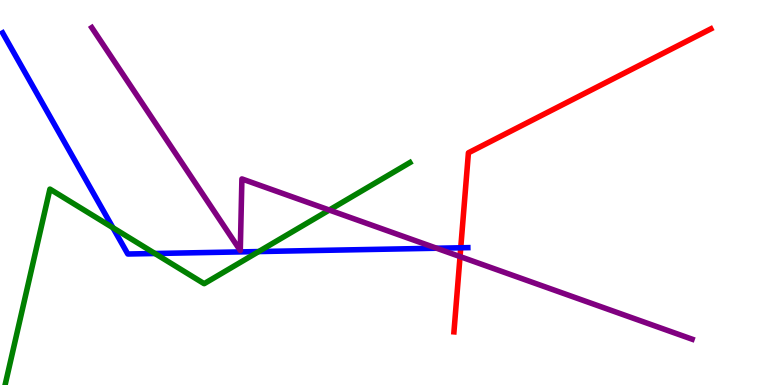[{'lines': ['blue', 'red'], 'intersections': [{'x': 5.95, 'y': 3.56}]}, {'lines': ['green', 'red'], 'intersections': []}, {'lines': ['purple', 'red'], 'intersections': [{'x': 5.94, 'y': 3.34}]}, {'lines': ['blue', 'green'], 'intersections': [{'x': 1.46, 'y': 4.08}, {'x': 2.0, 'y': 3.42}, {'x': 3.34, 'y': 3.47}]}, {'lines': ['blue', 'purple'], 'intersections': [{'x': 5.63, 'y': 3.55}]}, {'lines': ['green', 'purple'], 'intersections': [{'x': 4.25, 'y': 4.54}]}]